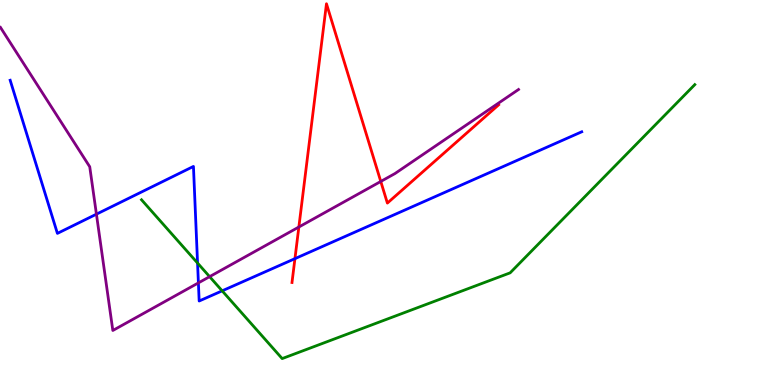[{'lines': ['blue', 'red'], 'intersections': [{'x': 3.81, 'y': 3.28}]}, {'lines': ['green', 'red'], 'intersections': []}, {'lines': ['purple', 'red'], 'intersections': [{'x': 3.86, 'y': 4.1}, {'x': 4.91, 'y': 5.29}]}, {'lines': ['blue', 'green'], 'intersections': [{'x': 2.55, 'y': 3.17}, {'x': 2.87, 'y': 2.45}]}, {'lines': ['blue', 'purple'], 'intersections': [{'x': 1.24, 'y': 4.44}, {'x': 2.56, 'y': 2.65}]}, {'lines': ['green', 'purple'], 'intersections': [{'x': 2.7, 'y': 2.81}]}]